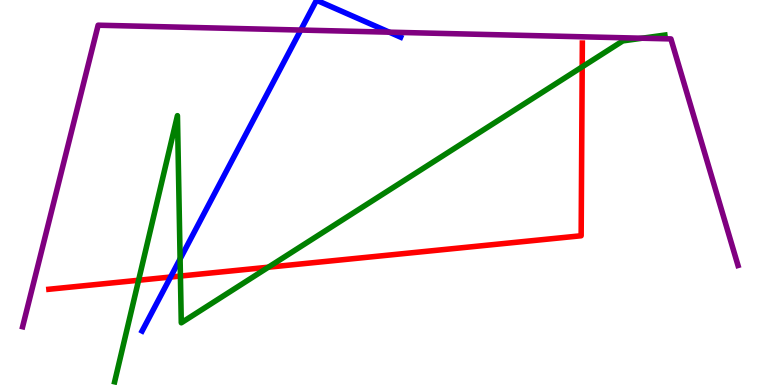[{'lines': ['blue', 'red'], 'intersections': [{'x': 2.2, 'y': 2.8}]}, {'lines': ['green', 'red'], 'intersections': [{'x': 1.79, 'y': 2.72}, {'x': 2.33, 'y': 2.83}, {'x': 3.46, 'y': 3.06}, {'x': 7.51, 'y': 8.26}]}, {'lines': ['purple', 'red'], 'intersections': []}, {'lines': ['blue', 'green'], 'intersections': [{'x': 2.32, 'y': 3.27}]}, {'lines': ['blue', 'purple'], 'intersections': [{'x': 3.88, 'y': 9.22}, {'x': 5.02, 'y': 9.16}]}, {'lines': ['green', 'purple'], 'intersections': [{'x': 8.29, 'y': 9.01}]}]